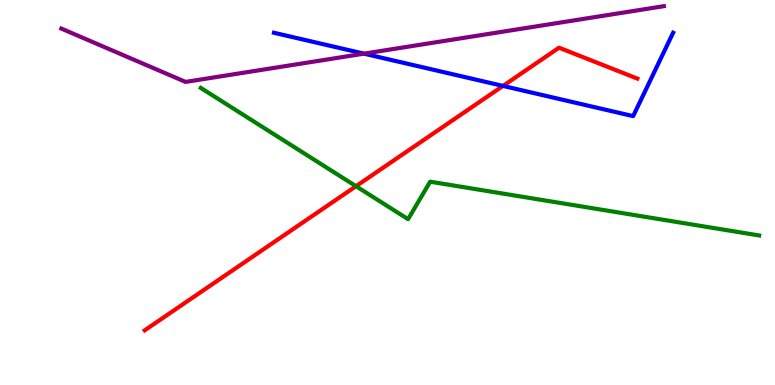[{'lines': ['blue', 'red'], 'intersections': [{'x': 6.49, 'y': 7.77}]}, {'lines': ['green', 'red'], 'intersections': [{'x': 4.59, 'y': 5.16}]}, {'lines': ['purple', 'red'], 'intersections': []}, {'lines': ['blue', 'green'], 'intersections': []}, {'lines': ['blue', 'purple'], 'intersections': [{'x': 4.7, 'y': 8.61}]}, {'lines': ['green', 'purple'], 'intersections': []}]